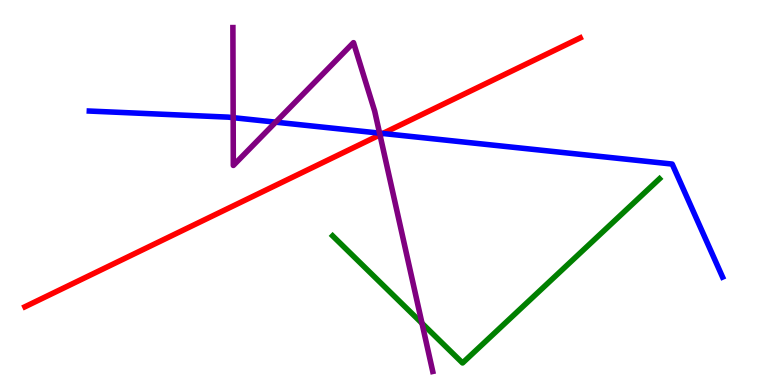[{'lines': ['blue', 'red'], 'intersections': [{'x': 4.94, 'y': 6.53}]}, {'lines': ['green', 'red'], 'intersections': []}, {'lines': ['purple', 'red'], 'intersections': [{'x': 4.9, 'y': 6.5}]}, {'lines': ['blue', 'green'], 'intersections': []}, {'lines': ['blue', 'purple'], 'intersections': [{'x': 3.01, 'y': 6.94}, {'x': 3.56, 'y': 6.83}, {'x': 4.9, 'y': 6.54}]}, {'lines': ['green', 'purple'], 'intersections': [{'x': 5.45, 'y': 1.6}]}]